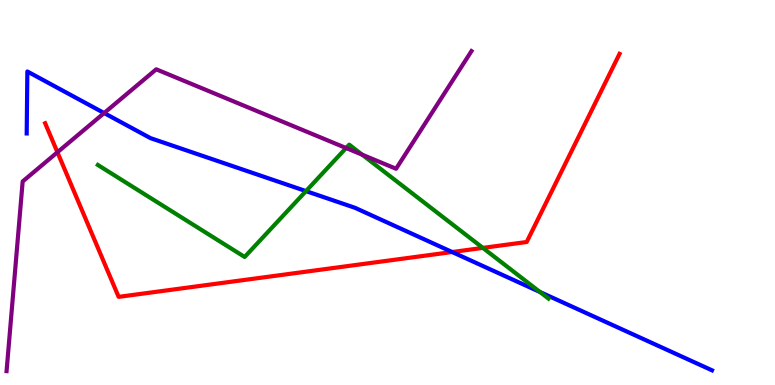[{'lines': ['blue', 'red'], 'intersections': [{'x': 5.83, 'y': 3.45}]}, {'lines': ['green', 'red'], 'intersections': [{'x': 6.23, 'y': 3.56}]}, {'lines': ['purple', 'red'], 'intersections': [{'x': 0.741, 'y': 6.05}]}, {'lines': ['blue', 'green'], 'intersections': [{'x': 3.95, 'y': 5.04}, {'x': 6.97, 'y': 2.42}]}, {'lines': ['blue', 'purple'], 'intersections': [{'x': 1.34, 'y': 7.06}]}, {'lines': ['green', 'purple'], 'intersections': [{'x': 4.47, 'y': 6.16}, {'x': 4.67, 'y': 5.98}]}]